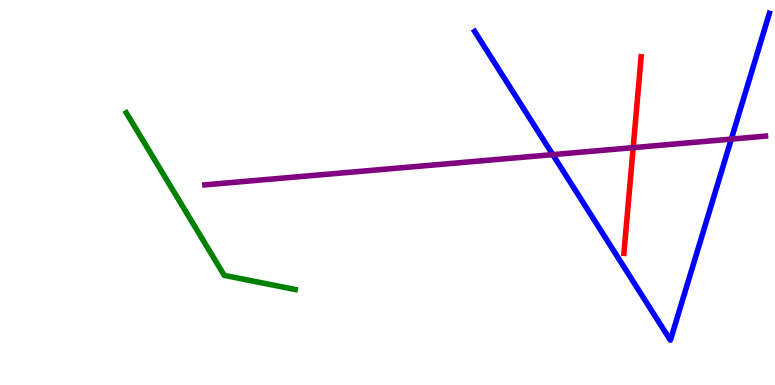[{'lines': ['blue', 'red'], 'intersections': []}, {'lines': ['green', 'red'], 'intersections': []}, {'lines': ['purple', 'red'], 'intersections': [{'x': 8.17, 'y': 6.17}]}, {'lines': ['blue', 'green'], 'intersections': []}, {'lines': ['blue', 'purple'], 'intersections': [{'x': 7.13, 'y': 5.98}, {'x': 9.44, 'y': 6.39}]}, {'lines': ['green', 'purple'], 'intersections': []}]